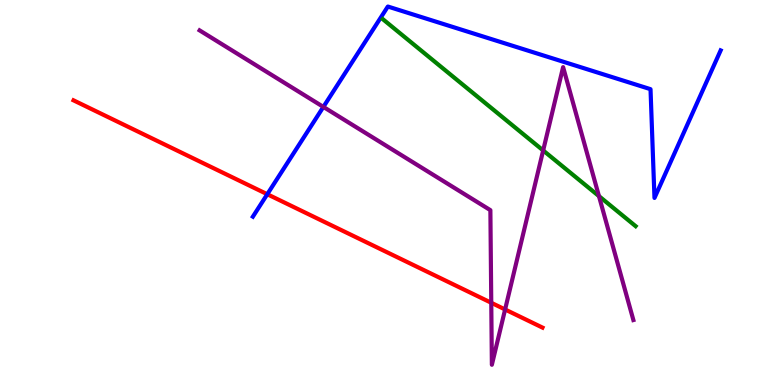[{'lines': ['blue', 'red'], 'intersections': [{'x': 3.45, 'y': 4.96}]}, {'lines': ['green', 'red'], 'intersections': []}, {'lines': ['purple', 'red'], 'intersections': [{'x': 6.34, 'y': 2.14}, {'x': 6.52, 'y': 1.96}]}, {'lines': ['blue', 'green'], 'intersections': []}, {'lines': ['blue', 'purple'], 'intersections': [{'x': 4.17, 'y': 7.22}]}, {'lines': ['green', 'purple'], 'intersections': [{'x': 7.01, 'y': 6.09}, {'x': 7.73, 'y': 4.91}]}]